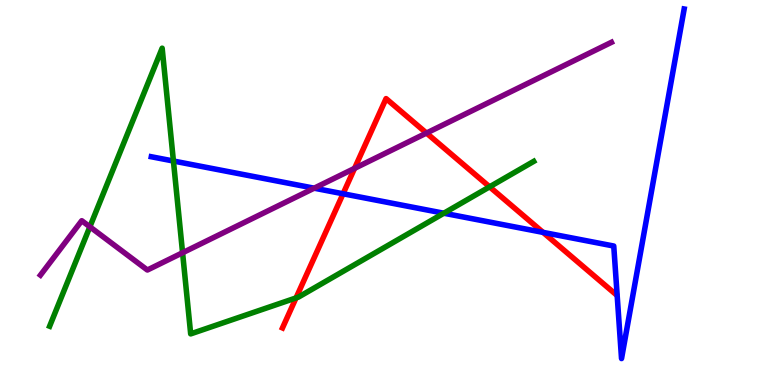[{'lines': ['blue', 'red'], 'intersections': [{'x': 4.43, 'y': 4.97}, {'x': 7.01, 'y': 3.96}]}, {'lines': ['green', 'red'], 'intersections': [{'x': 3.82, 'y': 2.26}, {'x': 6.32, 'y': 5.15}]}, {'lines': ['purple', 'red'], 'intersections': [{'x': 4.57, 'y': 5.63}, {'x': 5.5, 'y': 6.54}]}, {'lines': ['blue', 'green'], 'intersections': [{'x': 2.24, 'y': 5.82}, {'x': 5.73, 'y': 4.46}]}, {'lines': ['blue', 'purple'], 'intersections': [{'x': 4.05, 'y': 5.11}]}, {'lines': ['green', 'purple'], 'intersections': [{'x': 1.16, 'y': 4.11}, {'x': 2.36, 'y': 3.44}]}]